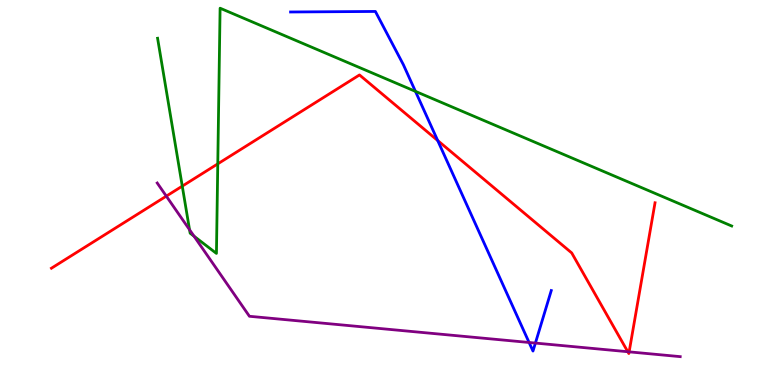[{'lines': ['blue', 'red'], 'intersections': [{'x': 5.65, 'y': 6.35}]}, {'lines': ['green', 'red'], 'intersections': [{'x': 2.35, 'y': 5.17}, {'x': 2.81, 'y': 5.74}]}, {'lines': ['purple', 'red'], 'intersections': [{'x': 2.15, 'y': 4.91}, {'x': 8.1, 'y': 0.864}, {'x': 8.12, 'y': 0.861}]}, {'lines': ['blue', 'green'], 'intersections': [{'x': 5.36, 'y': 7.63}]}, {'lines': ['blue', 'purple'], 'intersections': [{'x': 6.83, 'y': 1.1}, {'x': 6.91, 'y': 1.09}]}, {'lines': ['green', 'purple'], 'intersections': [{'x': 2.45, 'y': 4.03}, {'x': 2.5, 'y': 3.87}]}]